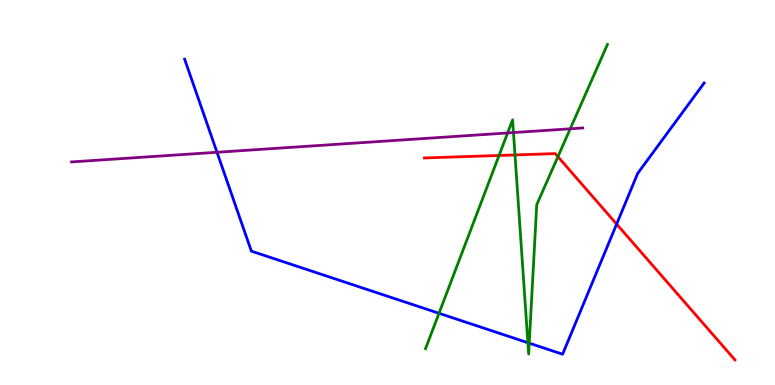[{'lines': ['blue', 'red'], 'intersections': [{'x': 7.96, 'y': 4.18}]}, {'lines': ['green', 'red'], 'intersections': [{'x': 6.44, 'y': 5.96}, {'x': 6.65, 'y': 5.98}, {'x': 7.2, 'y': 5.93}]}, {'lines': ['purple', 'red'], 'intersections': []}, {'lines': ['blue', 'green'], 'intersections': [{'x': 5.66, 'y': 1.86}, {'x': 6.81, 'y': 1.1}, {'x': 6.83, 'y': 1.09}]}, {'lines': ['blue', 'purple'], 'intersections': [{'x': 2.8, 'y': 6.05}]}, {'lines': ['green', 'purple'], 'intersections': [{'x': 6.55, 'y': 6.55}, {'x': 6.63, 'y': 6.56}, {'x': 7.36, 'y': 6.65}]}]